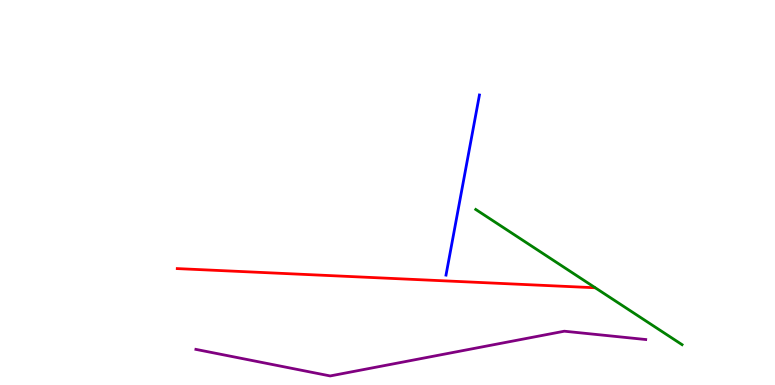[{'lines': ['blue', 'red'], 'intersections': []}, {'lines': ['green', 'red'], 'intersections': []}, {'lines': ['purple', 'red'], 'intersections': []}, {'lines': ['blue', 'green'], 'intersections': []}, {'lines': ['blue', 'purple'], 'intersections': []}, {'lines': ['green', 'purple'], 'intersections': []}]